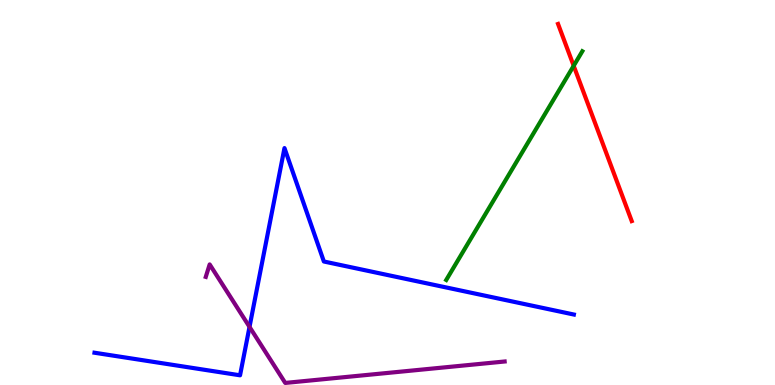[{'lines': ['blue', 'red'], 'intersections': []}, {'lines': ['green', 'red'], 'intersections': [{'x': 7.4, 'y': 8.29}]}, {'lines': ['purple', 'red'], 'intersections': []}, {'lines': ['blue', 'green'], 'intersections': []}, {'lines': ['blue', 'purple'], 'intersections': [{'x': 3.22, 'y': 1.51}]}, {'lines': ['green', 'purple'], 'intersections': []}]